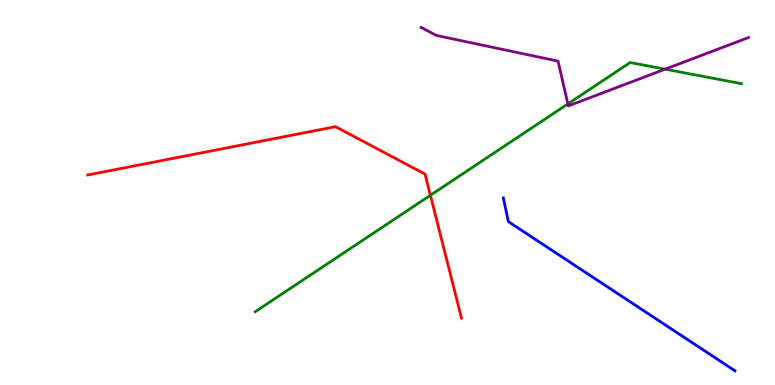[{'lines': ['blue', 'red'], 'intersections': []}, {'lines': ['green', 'red'], 'intersections': [{'x': 5.55, 'y': 4.93}]}, {'lines': ['purple', 'red'], 'intersections': []}, {'lines': ['blue', 'green'], 'intersections': []}, {'lines': ['blue', 'purple'], 'intersections': []}, {'lines': ['green', 'purple'], 'intersections': [{'x': 7.33, 'y': 7.3}, {'x': 8.58, 'y': 8.2}]}]